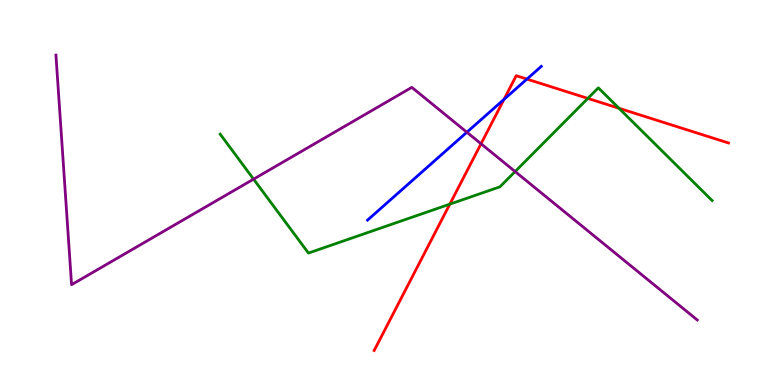[{'lines': ['blue', 'red'], 'intersections': [{'x': 6.5, 'y': 7.42}, {'x': 6.8, 'y': 7.95}]}, {'lines': ['green', 'red'], 'intersections': [{'x': 5.8, 'y': 4.7}, {'x': 7.59, 'y': 7.44}, {'x': 7.99, 'y': 7.19}]}, {'lines': ['purple', 'red'], 'intersections': [{'x': 6.21, 'y': 6.27}]}, {'lines': ['blue', 'green'], 'intersections': []}, {'lines': ['blue', 'purple'], 'intersections': [{'x': 6.02, 'y': 6.57}]}, {'lines': ['green', 'purple'], 'intersections': [{'x': 3.27, 'y': 5.35}, {'x': 6.65, 'y': 5.54}]}]